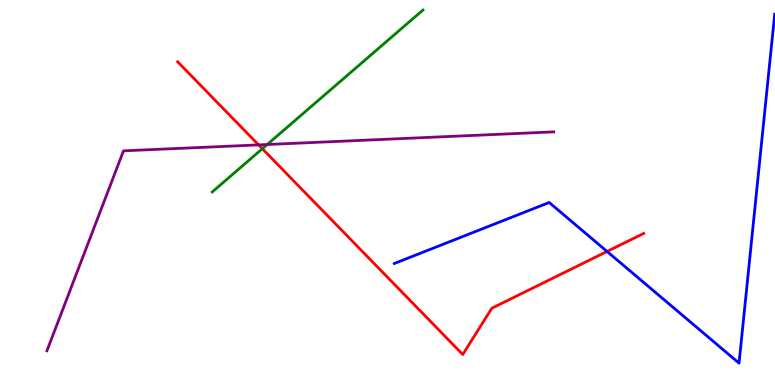[{'lines': ['blue', 'red'], 'intersections': [{'x': 7.83, 'y': 3.47}]}, {'lines': ['green', 'red'], 'intersections': [{'x': 3.38, 'y': 6.14}]}, {'lines': ['purple', 'red'], 'intersections': [{'x': 3.34, 'y': 6.24}]}, {'lines': ['blue', 'green'], 'intersections': []}, {'lines': ['blue', 'purple'], 'intersections': []}, {'lines': ['green', 'purple'], 'intersections': [{'x': 3.45, 'y': 6.25}]}]